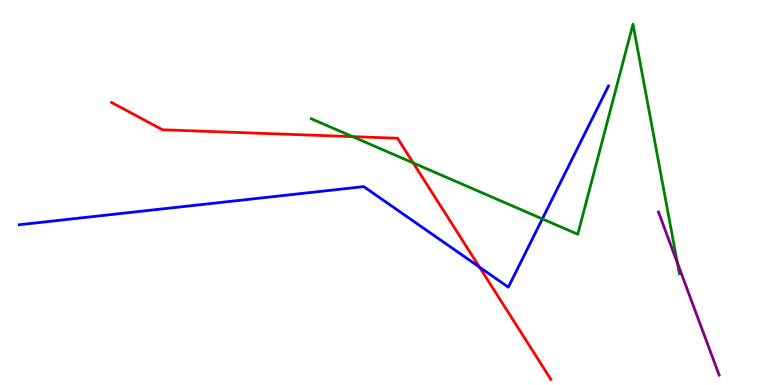[{'lines': ['blue', 'red'], 'intersections': [{'x': 6.19, 'y': 3.06}]}, {'lines': ['green', 'red'], 'intersections': [{'x': 4.55, 'y': 6.45}, {'x': 5.33, 'y': 5.77}]}, {'lines': ['purple', 'red'], 'intersections': []}, {'lines': ['blue', 'green'], 'intersections': [{'x': 7.0, 'y': 4.31}]}, {'lines': ['blue', 'purple'], 'intersections': []}, {'lines': ['green', 'purple'], 'intersections': [{'x': 8.74, 'y': 3.18}]}]